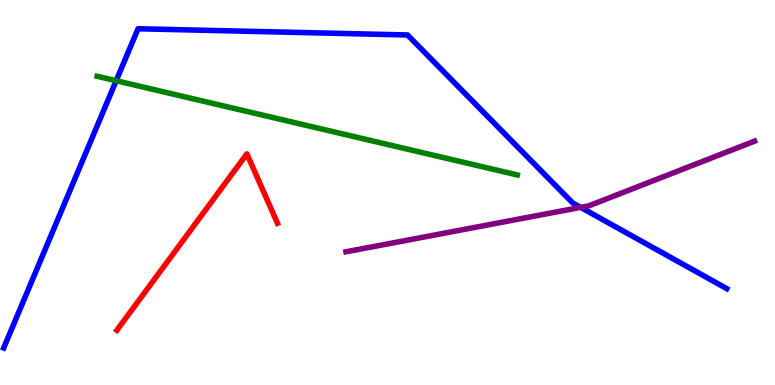[{'lines': ['blue', 'red'], 'intersections': []}, {'lines': ['green', 'red'], 'intersections': []}, {'lines': ['purple', 'red'], 'intersections': []}, {'lines': ['blue', 'green'], 'intersections': [{'x': 1.5, 'y': 7.9}]}, {'lines': ['blue', 'purple'], 'intersections': [{'x': 7.49, 'y': 4.61}]}, {'lines': ['green', 'purple'], 'intersections': []}]